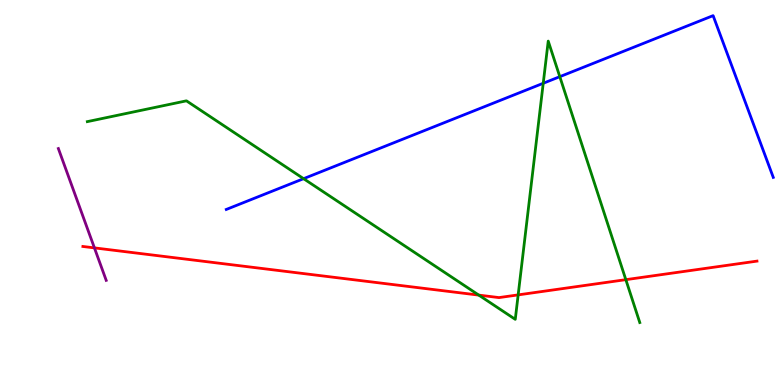[{'lines': ['blue', 'red'], 'intersections': []}, {'lines': ['green', 'red'], 'intersections': [{'x': 6.18, 'y': 2.33}, {'x': 6.69, 'y': 2.34}, {'x': 8.08, 'y': 2.74}]}, {'lines': ['purple', 'red'], 'intersections': [{'x': 1.22, 'y': 3.56}]}, {'lines': ['blue', 'green'], 'intersections': [{'x': 3.92, 'y': 5.36}, {'x': 7.01, 'y': 7.84}, {'x': 7.22, 'y': 8.01}]}, {'lines': ['blue', 'purple'], 'intersections': []}, {'lines': ['green', 'purple'], 'intersections': []}]